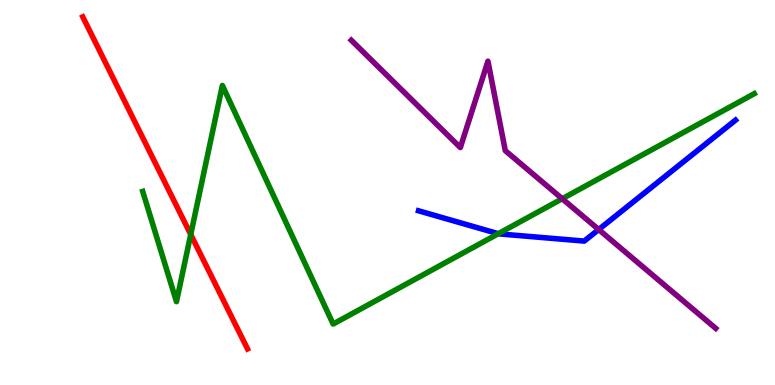[{'lines': ['blue', 'red'], 'intersections': []}, {'lines': ['green', 'red'], 'intersections': [{'x': 2.46, 'y': 3.91}]}, {'lines': ['purple', 'red'], 'intersections': []}, {'lines': ['blue', 'green'], 'intersections': [{'x': 6.43, 'y': 3.93}]}, {'lines': ['blue', 'purple'], 'intersections': [{'x': 7.72, 'y': 4.04}]}, {'lines': ['green', 'purple'], 'intersections': [{'x': 7.25, 'y': 4.84}]}]